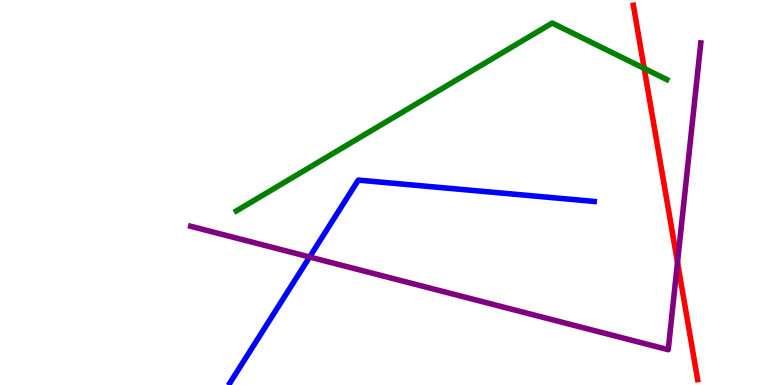[{'lines': ['blue', 'red'], 'intersections': []}, {'lines': ['green', 'red'], 'intersections': [{'x': 8.31, 'y': 8.22}]}, {'lines': ['purple', 'red'], 'intersections': [{'x': 8.74, 'y': 3.18}]}, {'lines': ['blue', 'green'], 'intersections': []}, {'lines': ['blue', 'purple'], 'intersections': [{'x': 4.0, 'y': 3.32}]}, {'lines': ['green', 'purple'], 'intersections': []}]